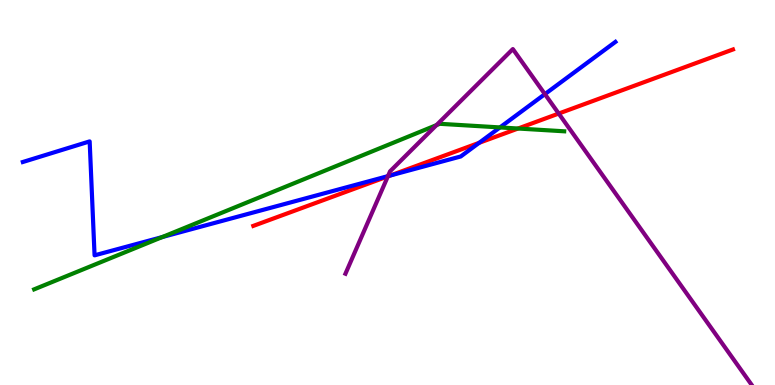[{'lines': ['blue', 'red'], 'intersections': [{'x': 5.04, 'y': 5.44}, {'x': 6.18, 'y': 6.29}]}, {'lines': ['green', 'red'], 'intersections': [{'x': 6.68, 'y': 6.66}]}, {'lines': ['purple', 'red'], 'intersections': [{'x': 5.0, 'y': 5.42}, {'x': 7.21, 'y': 7.05}]}, {'lines': ['blue', 'green'], 'intersections': [{'x': 2.09, 'y': 3.84}, {'x': 6.45, 'y': 6.69}]}, {'lines': ['blue', 'purple'], 'intersections': [{'x': 5.01, 'y': 5.43}, {'x': 7.03, 'y': 7.56}]}, {'lines': ['green', 'purple'], 'intersections': [{'x': 5.63, 'y': 6.75}]}]